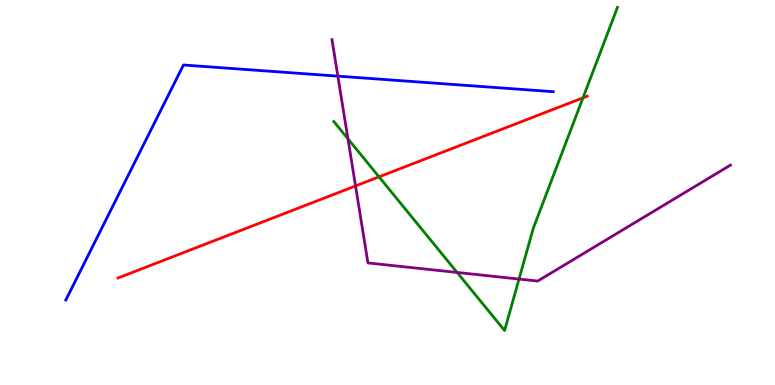[{'lines': ['blue', 'red'], 'intersections': []}, {'lines': ['green', 'red'], 'intersections': [{'x': 4.89, 'y': 5.41}, {'x': 7.52, 'y': 7.46}]}, {'lines': ['purple', 'red'], 'intersections': [{'x': 4.59, 'y': 5.17}]}, {'lines': ['blue', 'green'], 'intersections': []}, {'lines': ['blue', 'purple'], 'intersections': [{'x': 4.36, 'y': 8.02}]}, {'lines': ['green', 'purple'], 'intersections': [{'x': 4.49, 'y': 6.39}, {'x': 5.9, 'y': 2.92}, {'x': 6.7, 'y': 2.75}]}]